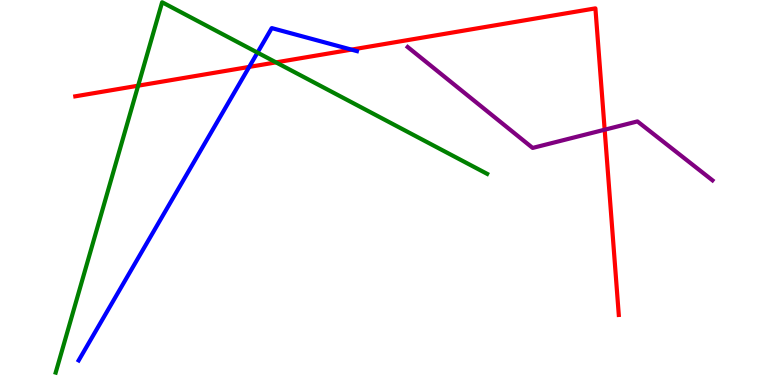[{'lines': ['blue', 'red'], 'intersections': [{'x': 3.22, 'y': 8.26}, {'x': 4.53, 'y': 8.71}]}, {'lines': ['green', 'red'], 'intersections': [{'x': 1.78, 'y': 7.77}, {'x': 3.56, 'y': 8.38}]}, {'lines': ['purple', 'red'], 'intersections': [{'x': 7.8, 'y': 6.63}]}, {'lines': ['blue', 'green'], 'intersections': [{'x': 3.32, 'y': 8.63}]}, {'lines': ['blue', 'purple'], 'intersections': []}, {'lines': ['green', 'purple'], 'intersections': []}]